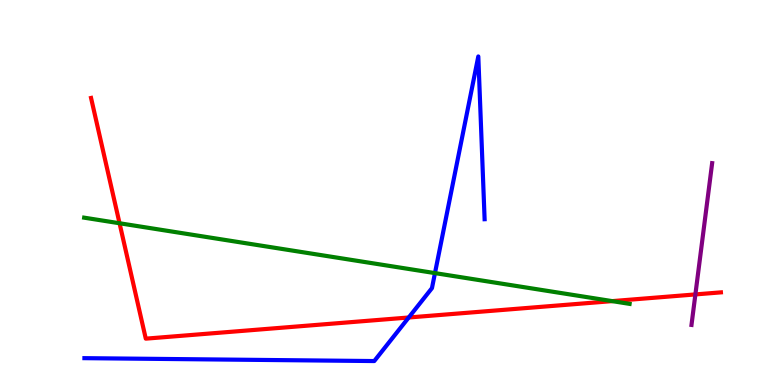[{'lines': ['blue', 'red'], 'intersections': [{'x': 5.27, 'y': 1.75}]}, {'lines': ['green', 'red'], 'intersections': [{'x': 1.54, 'y': 4.2}, {'x': 7.9, 'y': 2.18}]}, {'lines': ['purple', 'red'], 'intersections': [{'x': 8.97, 'y': 2.35}]}, {'lines': ['blue', 'green'], 'intersections': [{'x': 5.61, 'y': 2.91}]}, {'lines': ['blue', 'purple'], 'intersections': []}, {'lines': ['green', 'purple'], 'intersections': []}]